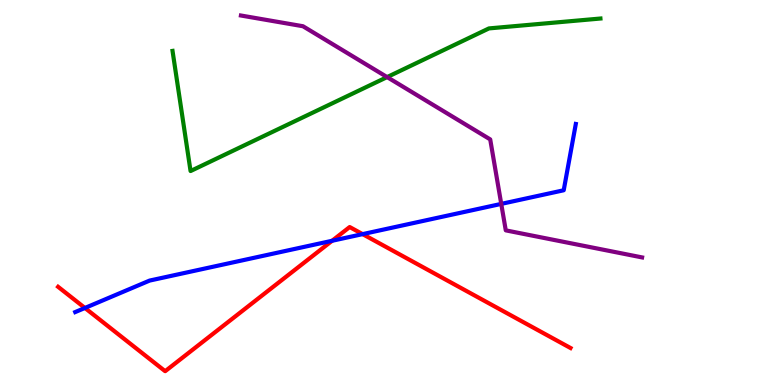[{'lines': ['blue', 'red'], 'intersections': [{'x': 1.1, 'y': 2.0}, {'x': 4.28, 'y': 3.75}, {'x': 4.68, 'y': 3.92}]}, {'lines': ['green', 'red'], 'intersections': []}, {'lines': ['purple', 'red'], 'intersections': []}, {'lines': ['blue', 'green'], 'intersections': []}, {'lines': ['blue', 'purple'], 'intersections': [{'x': 6.47, 'y': 4.7}]}, {'lines': ['green', 'purple'], 'intersections': [{'x': 5.0, 'y': 8.0}]}]